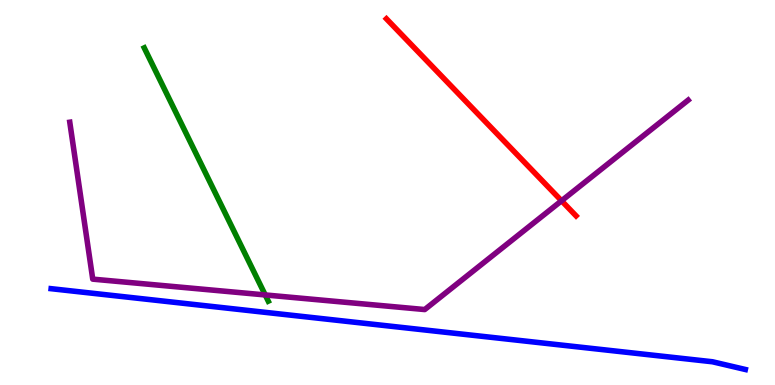[{'lines': ['blue', 'red'], 'intersections': []}, {'lines': ['green', 'red'], 'intersections': []}, {'lines': ['purple', 'red'], 'intersections': [{'x': 7.25, 'y': 4.78}]}, {'lines': ['blue', 'green'], 'intersections': []}, {'lines': ['blue', 'purple'], 'intersections': []}, {'lines': ['green', 'purple'], 'intersections': [{'x': 3.42, 'y': 2.34}]}]